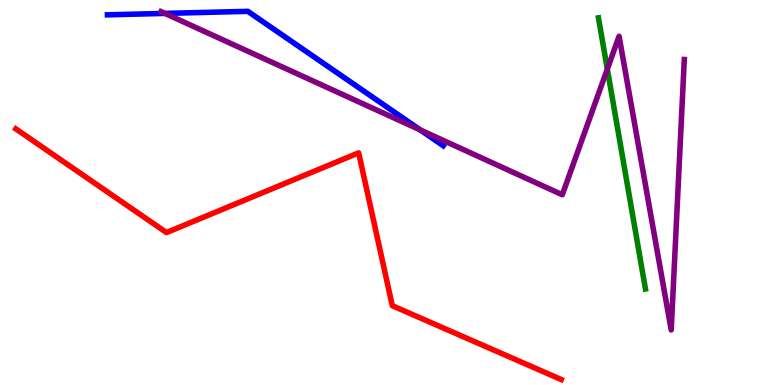[{'lines': ['blue', 'red'], 'intersections': []}, {'lines': ['green', 'red'], 'intersections': []}, {'lines': ['purple', 'red'], 'intersections': []}, {'lines': ['blue', 'green'], 'intersections': []}, {'lines': ['blue', 'purple'], 'intersections': [{'x': 2.13, 'y': 9.65}, {'x': 5.42, 'y': 6.62}]}, {'lines': ['green', 'purple'], 'intersections': [{'x': 7.84, 'y': 8.21}]}]